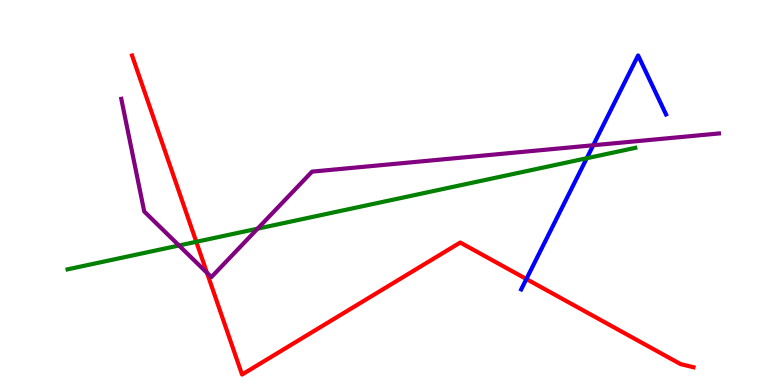[{'lines': ['blue', 'red'], 'intersections': [{'x': 6.79, 'y': 2.75}]}, {'lines': ['green', 'red'], 'intersections': [{'x': 2.53, 'y': 3.72}]}, {'lines': ['purple', 'red'], 'intersections': [{'x': 2.67, 'y': 2.91}]}, {'lines': ['blue', 'green'], 'intersections': [{'x': 7.57, 'y': 5.89}]}, {'lines': ['blue', 'purple'], 'intersections': [{'x': 7.65, 'y': 6.23}]}, {'lines': ['green', 'purple'], 'intersections': [{'x': 2.31, 'y': 3.62}, {'x': 3.32, 'y': 4.06}]}]